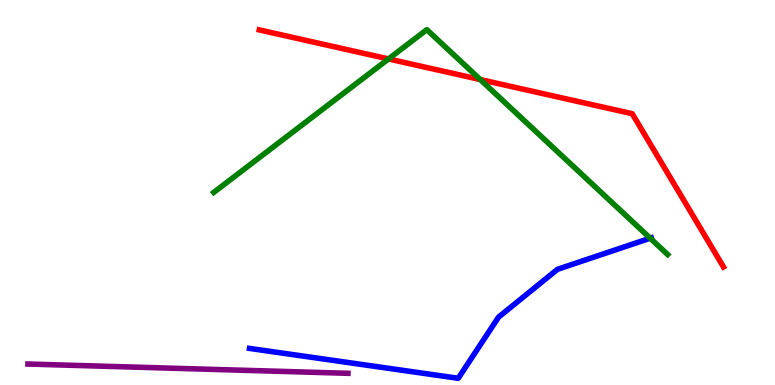[{'lines': ['blue', 'red'], 'intersections': []}, {'lines': ['green', 'red'], 'intersections': [{'x': 5.01, 'y': 8.47}, {'x': 6.2, 'y': 7.93}]}, {'lines': ['purple', 'red'], 'intersections': []}, {'lines': ['blue', 'green'], 'intersections': [{'x': 8.39, 'y': 3.81}]}, {'lines': ['blue', 'purple'], 'intersections': []}, {'lines': ['green', 'purple'], 'intersections': []}]